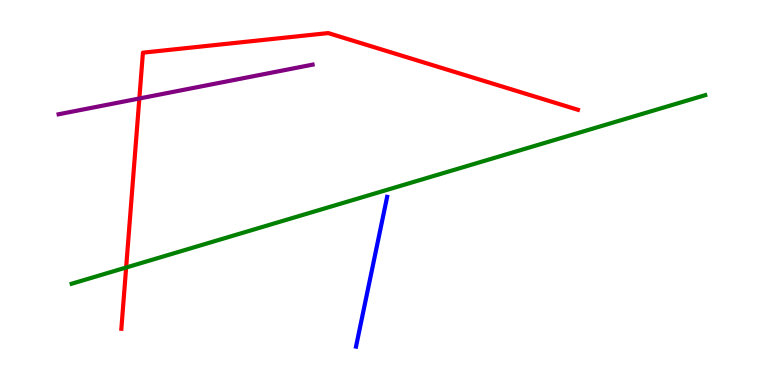[{'lines': ['blue', 'red'], 'intersections': []}, {'lines': ['green', 'red'], 'intersections': [{'x': 1.63, 'y': 3.05}]}, {'lines': ['purple', 'red'], 'intersections': [{'x': 1.8, 'y': 7.44}]}, {'lines': ['blue', 'green'], 'intersections': []}, {'lines': ['blue', 'purple'], 'intersections': []}, {'lines': ['green', 'purple'], 'intersections': []}]